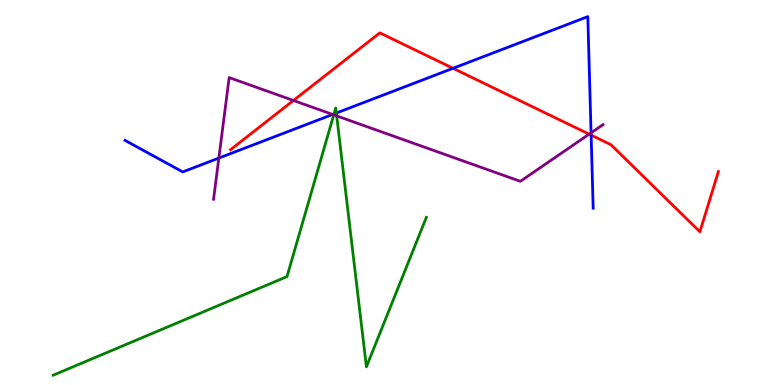[{'lines': ['blue', 'red'], 'intersections': [{'x': 5.85, 'y': 8.23}, {'x': 7.63, 'y': 6.49}]}, {'lines': ['green', 'red'], 'intersections': []}, {'lines': ['purple', 'red'], 'intersections': [{'x': 3.79, 'y': 7.39}, {'x': 7.6, 'y': 6.52}]}, {'lines': ['blue', 'green'], 'intersections': [{'x': 4.31, 'y': 7.04}, {'x': 4.34, 'y': 7.06}]}, {'lines': ['blue', 'purple'], 'intersections': [{'x': 2.82, 'y': 5.89}, {'x': 4.29, 'y': 7.03}, {'x': 7.63, 'y': 6.55}]}, {'lines': ['green', 'purple'], 'intersections': [{'x': 4.31, 'y': 7.02}, {'x': 4.34, 'y': 6.99}]}]